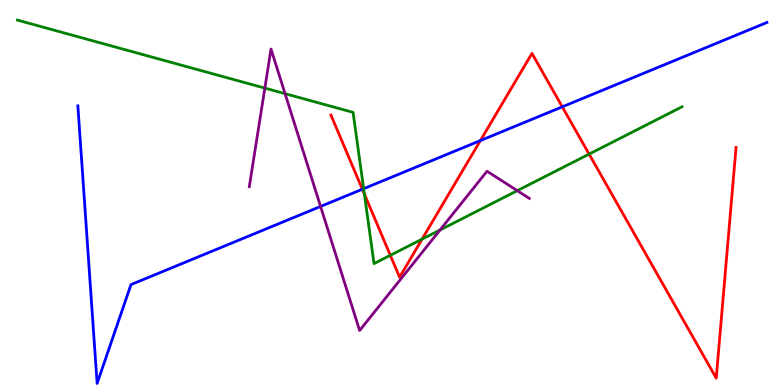[{'lines': ['blue', 'red'], 'intersections': [{'x': 4.68, 'y': 5.08}, {'x': 6.2, 'y': 6.35}, {'x': 7.26, 'y': 7.23}]}, {'lines': ['green', 'red'], 'intersections': [{'x': 4.7, 'y': 4.96}, {'x': 5.04, 'y': 3.37}, {'x': 5.45, 'y': 3.79}, {'x': 7.6, 'y': 6.0}]}, {'lines': ['purple', 'red'], 'intersections': []}, {'lines': ['blue', 'green'], 'intersections': [{'x': 4.69, 'y': 5.1}]}, {'lines': ['blue', 'purple'], 'intersections': [{'x': 4.14, 'y': 4.64}]}, {'lines': ['green', 'purple'], 'intersections': [{'x': 3.42, 'y': 7.71}, {'x': 3.68, 'y': 7.57}, {'x': 5.68, 'y': 4.03}, {'x': 6.67, 'y': 5.05}]}]